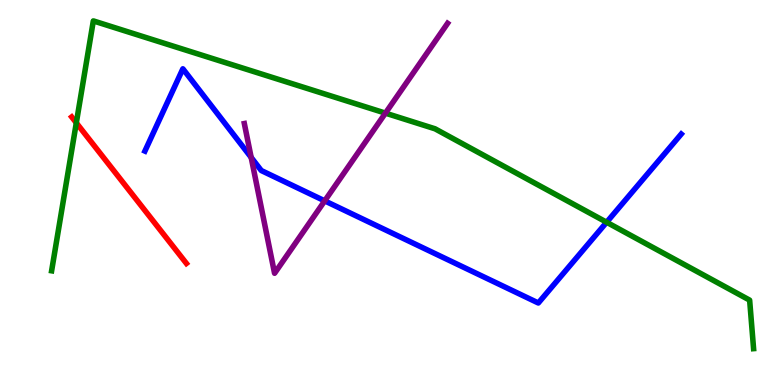[{'lines': ['blue', 'red'], 'intersections': []}, {'lines': ['green', 'red'], 'intersections': [{'x': 0.985, 'y': 6.81}]}, {'lines': ['purple', 'red'], 'intersections': []}, {'lines': ['blue', 'green'], 'intersections': [{'x': 7.83, 'y': 4.23}]}, {'lines': ['blue', 'purple'], 'intersections': [{'x': 3.24, 'y': 5.91}, {'x': 4.19, 'y': 4.78}]}, {'lines': ['green', 'purple'], 'intersections': [{'x': 4.97, 'y': 7.06}]}]